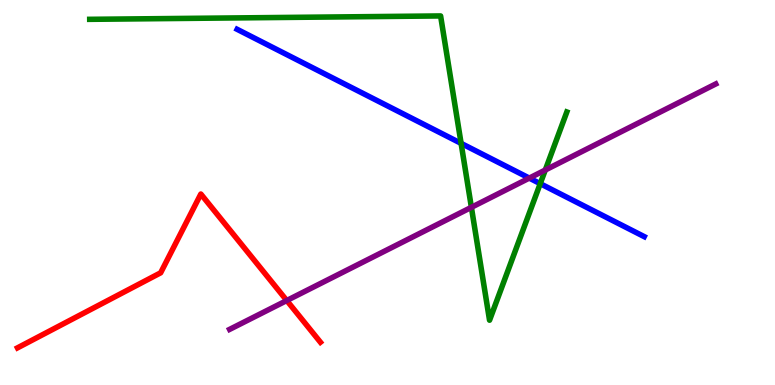[{'lines': ['blue', 'red'], 'intersections': []}, {'lines': ['green', 'red'], 'intersections': []}, {'lines': ['purple', 'red'], 'intersections': [{'x': 3.7, 'y': 2.19}]}, {'lines': ['blue', 'green'], 'intersections': [{'x': 5.95, 'y': 6.28}, {'x': 6.97, 'y': 5.23}]}, {'lines': ['blue', 'purple'], 'intersections': [{'x': 6.83, 'y': 5.37}]}, {'lines': ['green', 'purple'], 'intersections': [{'x': 6.08, 'y': 4.61}, {'x': 7.04, 'y': 5.58}]}]